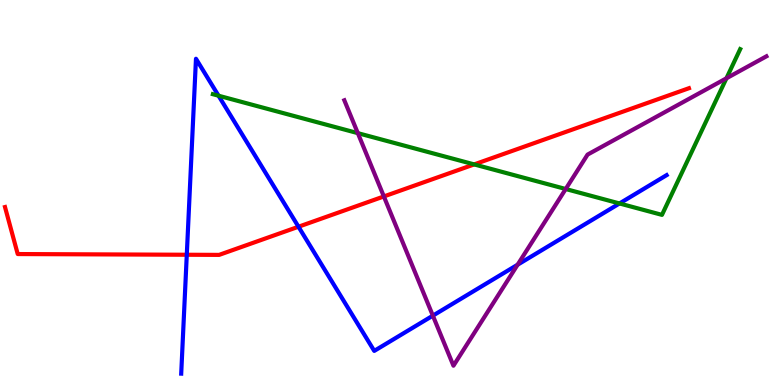[{'lines': ['blue', 'red'], 'intersections': [{'x': 2.41, 'y': 3.38}, {'x': 3.85, 'y': 4.11}]}, {'lines': ['green', 'red'], 'intersections': [{'x': 6.12, 'y': 5.73}]}, {'lines': ['purple', 'red'], 'intersections': [{'x': 4.95, 'y': 4.9}]}, {'lines': ['blue', 'green'], 'intersections': [{'x': 2.82, 'y': 7.51}, {'x': 7.99, 'y': 4.72}]}, {'lines': ['blue', 'purple'], 'intersections': [{'x': 5.59, 'y': 1.8}, {'x': 6.68, 'y': 3.12}]}, {'lines': ['green', 'purple'], 'intersections': [{'x': 4.62, 'y': 6.54}, {'x': 7.3, 'y': 5.09}, {'x': 9.37, 'y': 7.97}]}]